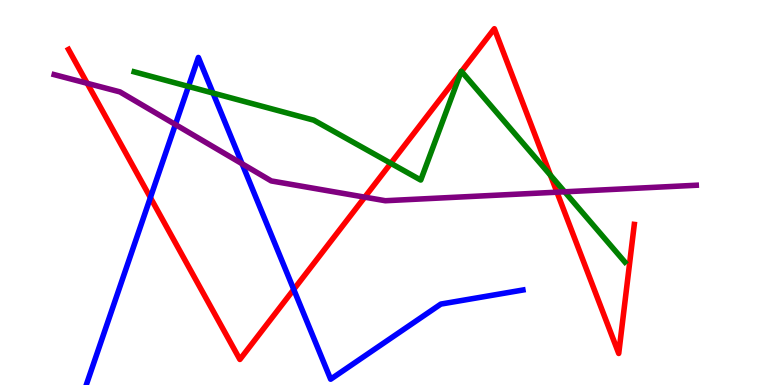[{'lines': ['blue', 'red'], 'intersections': [{'x': 1.94, 'y': 4.87}, {'x': 3.79, 'y': 2.48}]}, {'lines': ['green', 'red'], 'intersections': [{'x': 5.04, 'y': 5.76}, {'x': 5.95, 'y': 8.13}, {'x': 5.95, 'y': 8.14}, {'x': 7.1, 'y': 5.45}]}, {'lines': ['purple', 'red'], 'intersections': [{'x': 1.13, 'y': 7.84}, {'x': 4.71, 'y': 4.88}, {'x': 7.19, 'y': 5.01}]}, {'lines': ['blue', 'green'], 'intersections': [{'x': 2.43, 'y': 7.75}, {'x': 2.75, 'y': 7.58}]}, {'lines': ['blue', 'purple'], 'intersections': [{'x': 2.26, 'y': 6.77}, {'x': 3.12, 'y': 5.75}]}, {'lines': ['green', 'purple'], 'intersections': [{'x': 7.29, 'y': 5.02}]}]